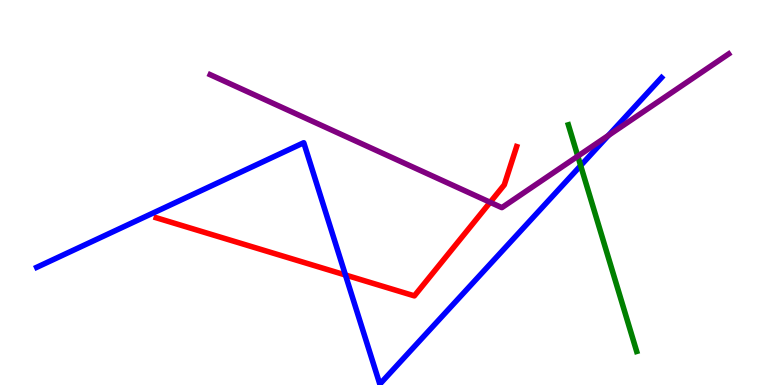[{'lines': ['blue', 'red'], 'intersections': [{'x': 4.46, 'y': 2.86}]}, {'lines': ['green', 'red'], 'intersections': []}, {'lines': ['purple', 'red'], 'intersections': [{'x': 6.32, 'y': 4.75}]}, {'lines': ['blue', 'green'], 'intersections': [{'x': 7.49, 'y': 5.7}]}, {'lines': ['blue', 'purple'], 'intersections': [{'x': 7.85, 'y': 6.48}]}, {'lines': ['green', 'purple'], 'intersections': [{'x': 7.46, 'y': 5.94}]}]